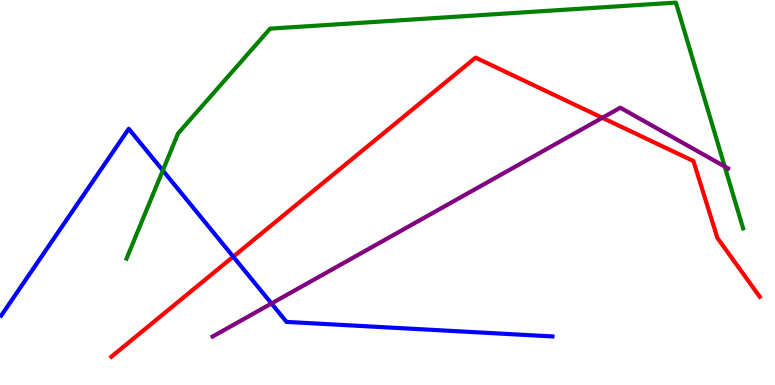[{'lines': ['blue', 'red'], 'intersections': [{'x': 3.01, 'y': 3.33}]}, {'lines': ['green', 'red'], 'intersections': []}, {'lines': ['purple', 'red'], 'intersections': [{'x': 7.77, 'y': 6.94}]}, {'lines': ['blue', 'green'], 'intersections': [{'x': 2.1, 'y': 5.57}]}, {'lines': ['blue', 'purple'], 'intersections': [{'x': 3.5, 'y': 2.12}]}, {'lines': ['green', 'purple'], 'intersections': [{'x': 9.35, 'y': 5.68}]}]